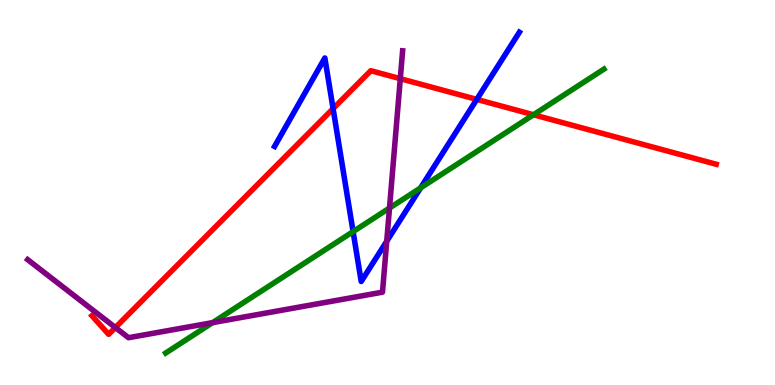[{'lines': ['blue', 'red'], 'intersections': [{'x': 4.3, 'y': 7.18}, {'x': 6.15, 'y': 7.42}]}, {'lines': ['green', 'red'], 'intersections': [{'x': 6.88, 'y': 7.02}]}, {'lines': ['purple', 'red'], 'intersections': [{'x': 1.49, 'y': 1.49}, {'x': 5.17, 'y': 7.96}]}, {'lines': ['blue', 'green'], 'intersections': [{'x': 4.56, 'y': 3.98}, {'x': 5.43, 'y': 5.12}]}, {'lines': ['blue', 'purple'], 'intersections': [{'x': 4.99, 'y': 3.73}]}, {'lines': ['green', 'purple'], 'intersections': [{'x': 2.74, 'y': 1.62}, {'x': 5.03, 'y': 4.6}]}]